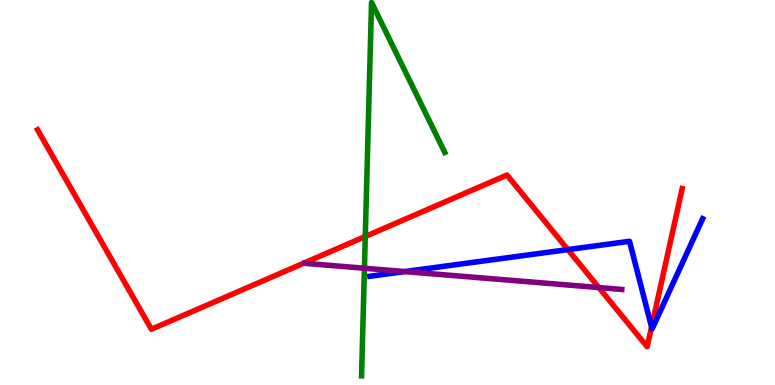[{'lines': ['blue', 'red'], 'intersections': [{'x': 7.33, 'y': 3.52}, {'x': 8.41, 'y': 1.51}]}, {'lines': ['green', 'red'], 'intersections': [{'x': 4.71, 'y': 3.86}]}, {'lines': ['purple', 'red'], 'intersections': [{'x': 7.73, 'y': 2.53}]}, {'lines': ['blue', 'green'], 'intersections': []}, {'lines': ['blue', 'purple'], 'intersections': [{'x': 5.22, 'y': 2.95}]}, {'lines': ['green', 'purple'], 'intersections': [{'x': 4.7, 'y': 3.03}]}]